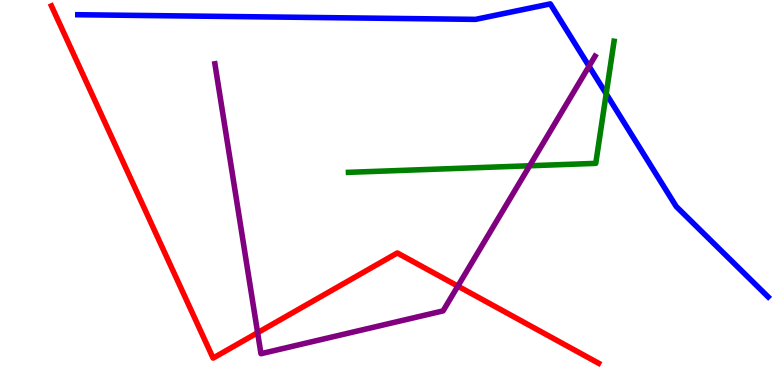[{'lines': ['blue', 'red'], 'intersections': []}, {'lines': ['green', 'red'], 'intersections': []}, {'lines': ['purple', 'red'], 'intersections': [{'x': 3.32, 'y': 1.36}, {'x': 5.91, 'y': 2.57}]}, {'lines': ['blue', 'green'], 'intersections': [{'x': 7.82, 'y': 7.56}]}, {'lines': ['blue', 'purple'], 'intersections': [{'x': 7.6, 'y': 8.28}]}, {'lines': ['green', 'purple'], 'intersections': [{'x': 6.83, 'y': 5.69}]}]